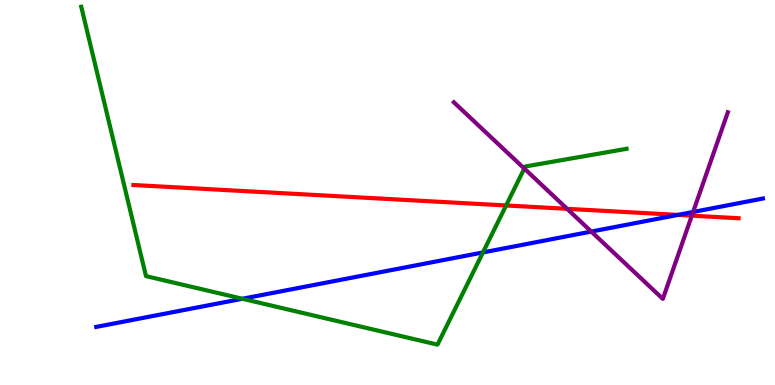[{'lines': ['blue', 'red'], 'intersections': [{'x': 8.75, 'y': 4.42}]}, {'lines': ['green', 'red'], 'intersections': [{'x': 6.53, 'y': 4.66}]}, {'lines': ['purple', 'red'], 'intersections': [{'x': 7.32, 'y': 4.58}, {'x': 8.93, 'y': 4.4}]}, {'lines': ['blue', 'green'], 'intersections': [{'x': 3.13, 'y': 2.24}, {'x': 6.23, 'y': 3.44}]}, {'lines': ['blue', 'purple'], 'intersections': [{'x': 7.63, 'y': 3.99}, {'x': 8.94, 'y': 4.49}]}, {'lines': ['green', 'purple'], 'intersections': [{'x': 6.77, 'y': 5.62}]}]